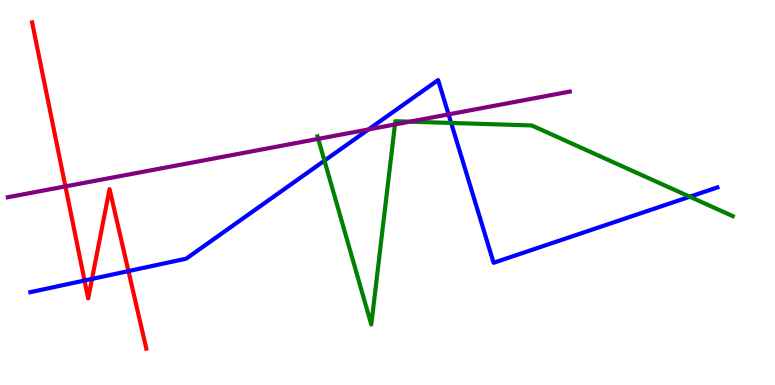[{'lines': ['blue', 'red'], 'intersections': [{'x': 1.09, 'y': 2.71}, {'x': 1.19, 'y': 2.76}, {'x': 1.66, 'y': 2.96}]}, {'lines': ['green', 'red'], 'intersections': []}, {'lines': ['purple', 'red'], 'intersections': [{'x': 0.844, 'y': 5.16}]}, {'lines': ['blue', 'green'], 'intersections': [{'x': 4.19, 'y': 5.83}, {'x': 5.82, 'y': 6.81}, {'x': 8.9, 'y': 4.89}]}, {'lines': ['blue', 'purple'], 'intersections': [{'x': 4.75, 'y': 6.64}, {'x': 5.79, 'y': 7.03}]}, {'lines': ['green', 'purple'], 'intersections': [{'x': 4.11, 'y': 6.39}, {'x': 5.1, 'y': 6.77}, {'x': 5.29, 'y': 6.84}]}]